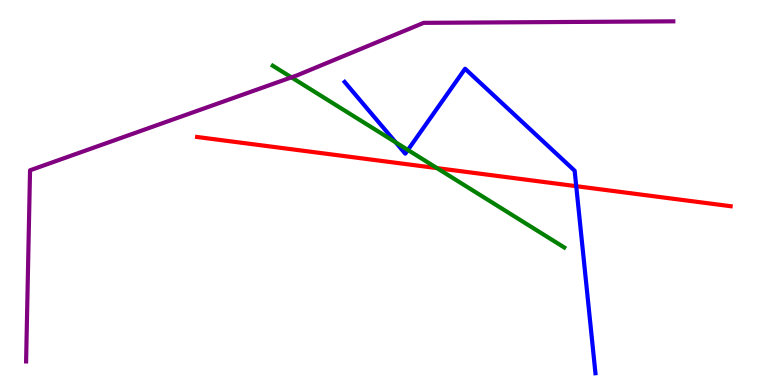[{'lines': ['blue', 'red'], 'intersections': [{'x': 7.44, 'y': 5.16}]}, {'lines': ['green', 'red'], 'intersections': [{'x': 5.64, 'y': 5.63}]}, {'lines': ['purple', 'red'], 'intersections': []}, {'lines': ['blue', 'green'], 'intersections': [{'x': 5.11, 'y': 6.3}, {'x': 5.26, 'y': 6.1}]}, {'lines': ['blue', 'purple'], 'intersections': []}, {'lines': ['green', 'purple'], 'intersections': [{'x': 3.76, 'y': 7.99}]}]